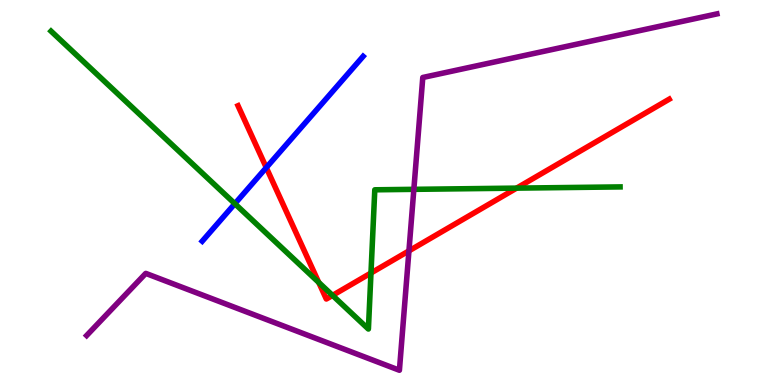[{'lines': ['blue', 'red'], 'intersections': [{'x': 3.44, 'y': 5.65}]}, {'lines': ['green', 'red'], 'intersections': [{'x': 4.11, 'y': 2.66}, {'x': 4.29, 'y': 2.33}, {'x': 4.79, 'y': 2.91}, {'x': 6.67, 'y': 5.11}]}, {'lines': ['purple', 'red'], 'intersections': [{'x': 5.28, 'y': 3.48}]}, {'lines': ['blue', 'green'], 'intersections': [{'x': 3.03, 'y': 4.71}]}, {'lines': ['blue', 'purple'], 'intersections': []}, {'lines': ['green', 'purple'], 'intersections': [{'x': 5.34, 'y': 5.08}]}]